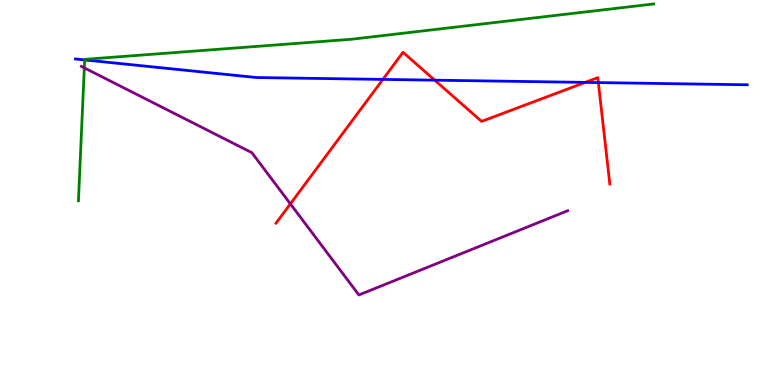[{'lines': ['blue', 'red'], 'intersections': [{'x': 4.94, 'y': 7.94}, {'x': 5.61, 'y': 7.92}, {'x': 7.55, 'y': 7.86}, {'x': 7.72, 'y': 7.85}]}, {'lines': ['green', 'red'], 'intersections': []}, {'lines': ['purple', 'red'], 'intersections': [{'x': 3.75, 'y': 4.7}]}, {'lines': ['blue', 'green'], 'intersections': [{'x': 1.09, 'y': 8.44}]}, {'lines': ['blue', 'purple'], 'intersections': []}, {'lines': ['green', 'purple'], 'intersections': [{'x': 1.09, 'y': 8.24}]}]